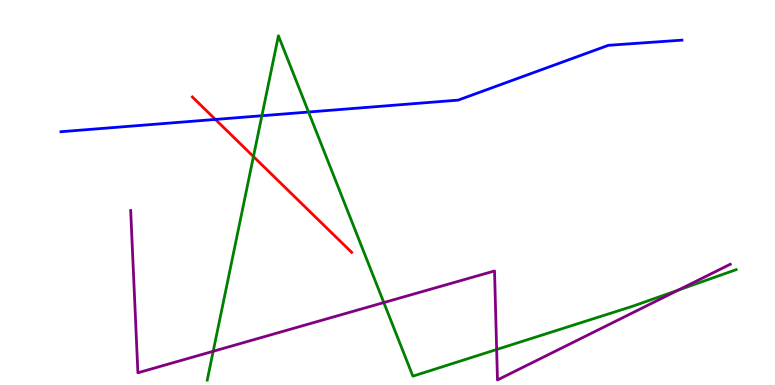[{'lines': ['blue', 'red'], 'intersections': [{'x': 2.78, 'y': 6.9}]}, {'lines': ['green', 'red'], 'intersections': [{'x': 3.27, 'y': 5.93}]}, {'lines': ['purple', 'red'], 'intersections': []}, {'lines': ['blue', 'green'], 'intersections': [{'x': 3.38, 'y': 6.99}, {'x': 3.98, 'y': 7.09}]}, {'lines': ['blue', 'purple'], 'intersections': []}, {'lines': ['green', 'purple'], 'intersections': [{'x': 2.75, 'y': 0.876}, {'x': 4.95, 'y': 2.14}, {'x': 6.41, 'y': 0.922}, {'x': 8.75, 'y': 2.46}]}]